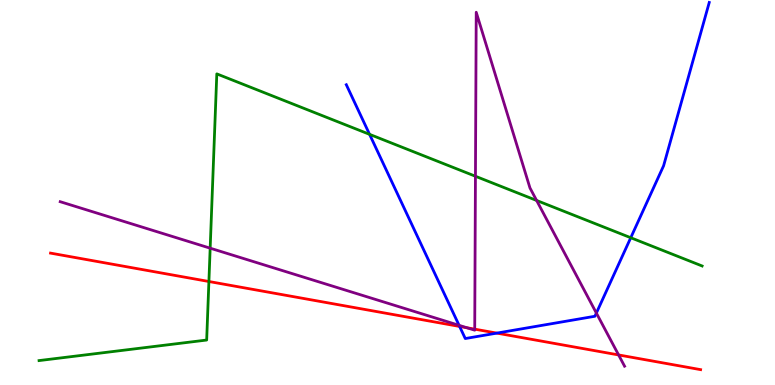[{'lines': ['blue', 'red'], 'intersections': [{'x': 5.93, 'y': 1.52}, {'x': 6.41, 'y': 1.35}]}, {'lines': ['green', 'red'], 'intersections': [{'x': 2.7, 'y': 2.69}]}, {'lines': ['purple', 'red'], 'intersections': [{'x': 6.02, 'y': 1.49}, {'x': 6.13, 'y': 1.45}, {'x': 7.98, 'y': 0.781}]}, {'lines': ['blue', 'green'], 'intersections': [{'x': 4.77, 'y': 6.51}, {'x': 8.14, 'y': 3.83}]}, {'lines': ['blue', 'purple'], 'intersections': [{'x': 5.92, 'y': 1.55}, {'x': 7.7, 'y': 1.87}]}, {'lines': ['green', 'purple'], 'intersections': [{'x': 2.71, 'y': 3.55}, {'x': 6.13, 'y': 5.42}, {'x': 6.92, 'y': 4.79}]}]